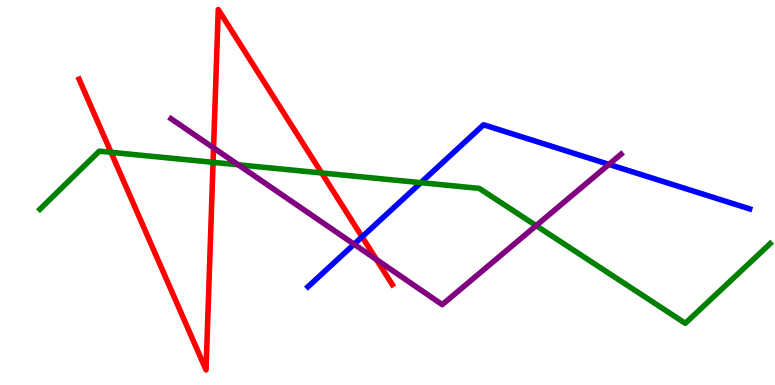[{'lines': ['blue', 'red'], 'intersections': [{'x': 4.67, 'y': 3.85}]}, {'lines': ['green', 'red'], 'intersections': [{'x': 1.43, 'y': 6.04}, {'x': 2.75, 'y': 5.78}, {'x': 4.15, 'y': 5.51}]}, {'lines': ['purple', 'red'], 'intersections': [{'x': 2.76, 'y': 6.16}, {'x': 4.86, 'y': 3.26}]}, {'lines': ['blue', 'green'], 'intersections': [{'x': 5.43, 'y': 5.26}]}, {'lines': ['blue', 'purple'], 'intersections': [{'x': 4.57, 'y': 3.66}, {'x': 7.86, 'y': 5.73}]}, {'lines': ['green', 'purple'], 'intersections': [{'x': 3.07, 'y': 5.72}, {'x': 6.92, 'y': 4.14}]}]